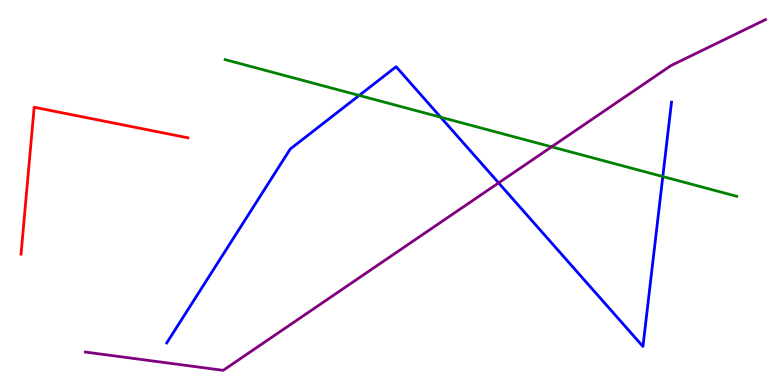[{'lines': ['blue', 'red'], 'intersections': []}, {'lines': ['green', 'red'], 'intersections': []}, {'lines': ['purple', 'red'], 'intersections': []}, {'lines': ['blue', 'green'], 'intersections': [{'x': 4.63, 'y': 7.52}, {'x': 5.69, 'y': 6.96}, {'x': 8.55, 'y': 5.41}]}, {'lines': ['blue', 'purple'], 'intersections': [{'x': 6.43, 'y': 5.25}]}, {'lines': ['green', 'purple'], 'intersections': [{'x': 7.12, 'y': 6.19}]}]